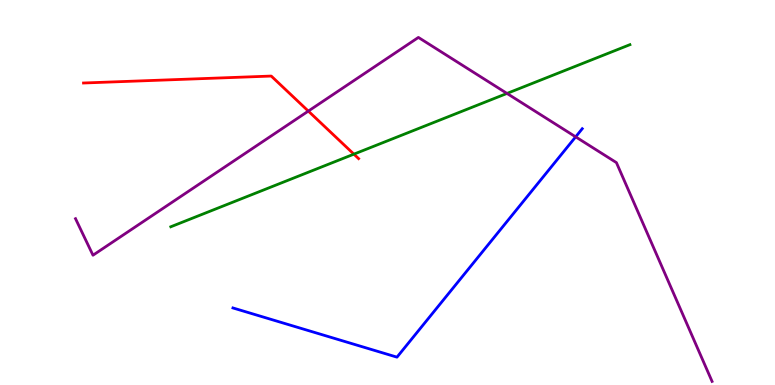[{'lines': ['blue', 'red'], 'intersections': []}, {'lines': ['green', 'red'], 'intersections': [{'x': 4.57, 'y': 6.0}]}, {'lines': ['purple', 'red'], 'intersections': [{'x': 3.98, 'y': 7.11}]}, {'lines': ['blue', 'green'], 'intersections': []}, {'lines': ['blue', 'purple'], 'intersections': [{'x': 7.43, 'y': 6.45}]}, {'lines': ['green', 'purple'], 'intersections': [{'x': 6.54, 'y': 7.57}]}]